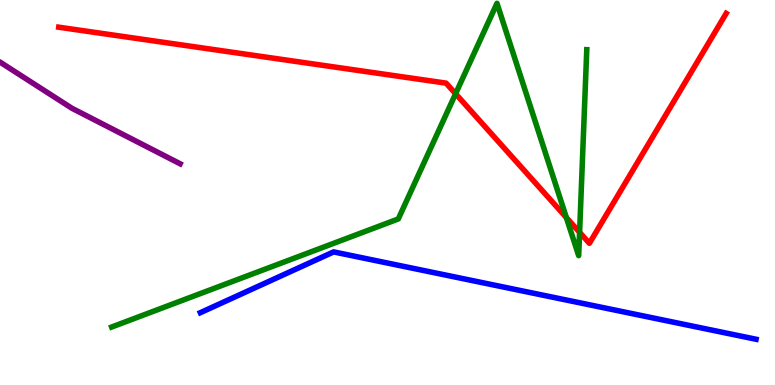[{'lines': ['blue', 'red'], 'intersections': []}, {'lines': ['green', 'red'], 'intersections': [{'x': 5.88, 'y': 7.56}, {'x': 7.31, 'y': 4.35}, {'x': 7.48, 'y': 3.97}]}, {'lines': ['purple', 'red'], 'intersections': []}, {'lines': ['blue', 'green'], 'intersections': []}, {'lines': ['blue', 'purple'], 'intersections': []}, {'lines': ['green', 'purple'], 'intersections': []}]